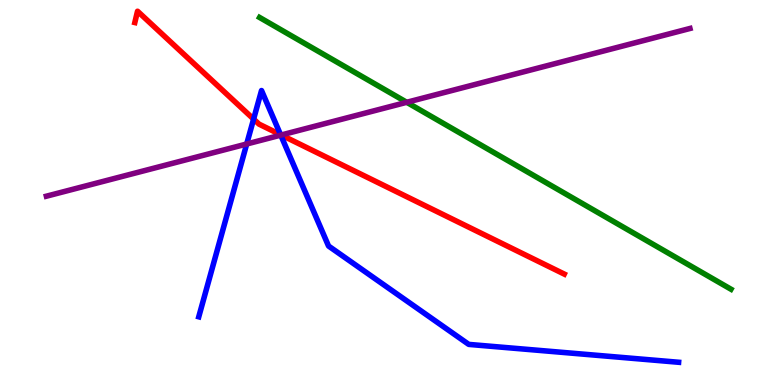[{'lines': ['blue', 'red'], 'intersections': [{'x': 3.27, 'y': 6.91}, {'x': 3.62, 'y': 6.5}]}, {'lines': ['green', 'red'], 'intersections': []}, {'lines': ['purple', 'red'], 'intersections': [{'x': 3.63, 'y': 6.49}]}, {'lines': ['blue', 'green'], 'intersections': []}, {'lines': ['blue', 'purple'], 'intersections': [{'x': 3.18, 'y': 6.26}, {'x': 3.62, 'y': 6.49}]}, {'lines': ['green', 'purple'], 'intersections': [{'x': 5.25, 'y': 7.34}]}]